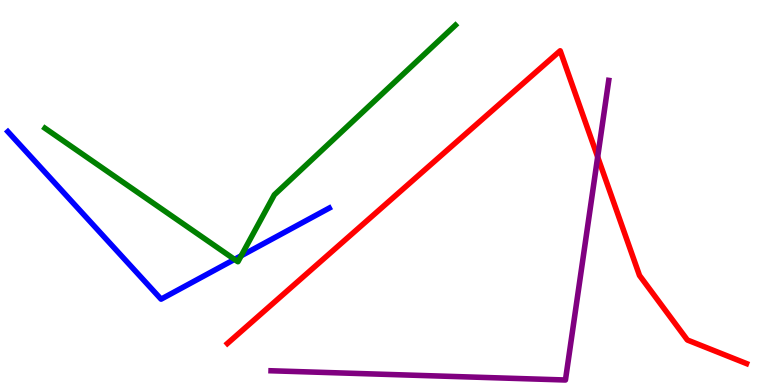[{'lines': ['blue', 'red'], 'intersections': []}, {'lines': ['green', 'red'], 'intersections': []}, {'lines': ['purple', 'red'], 'intersections': [{'x': 7.71, 'y': 5.92}]}, {'lines': ['blue', 'green'], 'intersections': [{'x': 3.03, 'y': 3.26}, {'x': 3.11, 'y': 3.36}]}, {'lines': ['blue', 'purple'], 'intersections': []}, {'lines': ['green', 'purple'], 'intersections': []}]